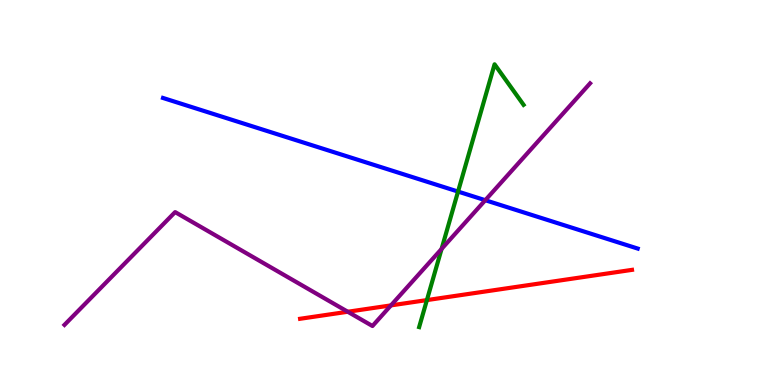[{'lines': ['blue', 'red'], 'intersections': []}, {'lines': ['green', 'red'], 'intersections': [{'x': 5.51, 'y': 2.21}]}, {'lines': ['purple', 'red'], 'intersections': [{'x': 4.49, 'y': 1.9}, {'x': 5.04, 'y': 2.07}]}, {'lines': ['blue', 'green'], 'intersections': [{'x': 5.91, 'y': 5.02}]}, {'lines': ['blue', 'purple'], 'intersections': [{'x': 6.26, 'y': 4.8}]}, {'lines': ['green', 'purple'], 'intersections': [{'x': 5.7, 'y': 3.53}]}]